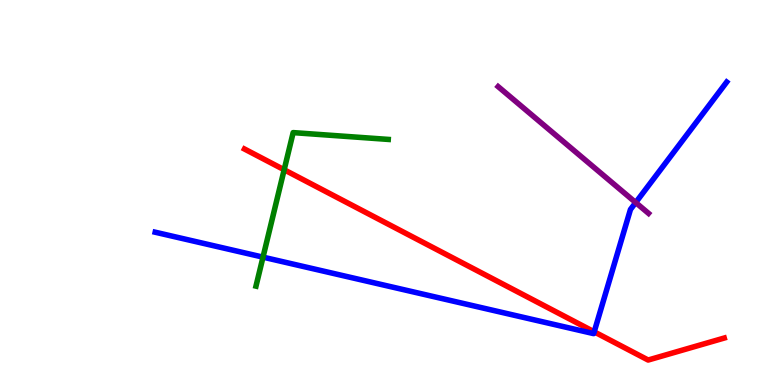[{'lines': ['blue', 'red'], 'intersections': [{'x': 7.67, 'y': 1.38}]}, {'lines': ['green', 'red'], 'intersections': [{'x': 3.67, 'y': 5.59}]}, {'lines': ['purple', 'red'], 'intersections': []}, {'lines': ['blue', 'green'], 'intersections': [{'x': 3.39, 'y': 3.32}]}, {'lines': ['blue', 'purple'], 'intersections': [{'x': 8.2, 'y': 4.74}]}, {'lines': ['green', 'purple'], 'intersections': []}]